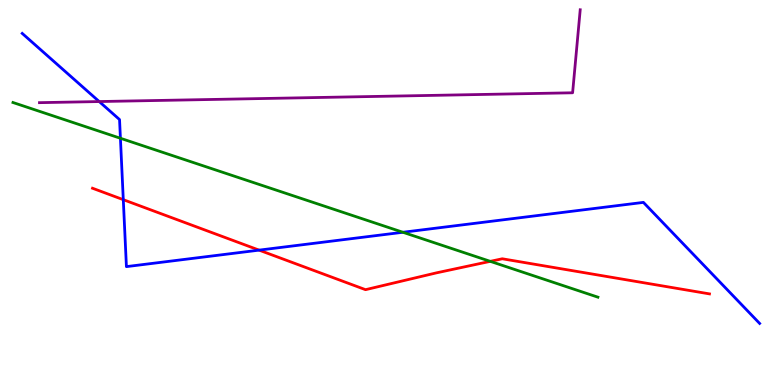[{'lines': ['blue', 'red'], 'intersections': [{'x': 1.59, 'y': 4.81}, {'x': 3.34, 'y': 3.5}]}, {'lines': ['green', 'red'], 'intersections': [{'x': 6.33, 'y': 3.21}]}, {'lines': ['purple', 'red'], 'intersections': []}, {'lines': ['blue', 'green'], 'intersections': [{'x': 1.55, 'y': 6.41}, {'x': 5.2, 'y': 3.97}]}, {'lines': ['blue', 'purple'], 'intersections': [{'x': 1.28, 'y': 7.36}]}, {'lines': ['green', 'purple'], 'intersections': []}]